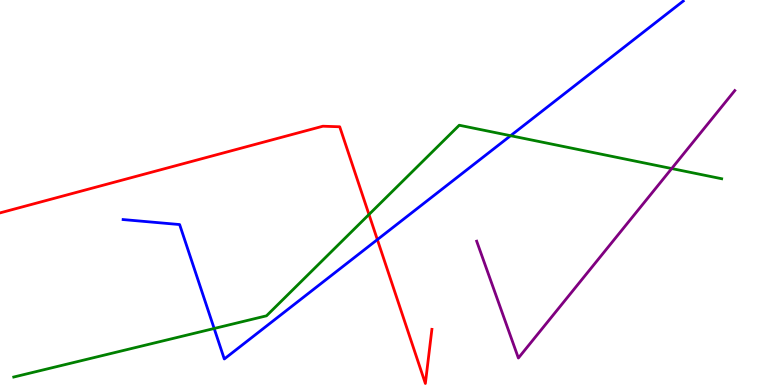[{'lines': ['blue', 'red'], 'intersections': [{'x': 4.87, 'y': 3.78}]}, {'lines': ['green', 'red'], 'intersections': [{'x': 4.76, 'y': 4.43}]}, {'lines': ['purple', 'red'], 'intersections': []}, {'lines': ['blue', 'green'], 'intersections': [{'x': 2.76, 'y': 1.47}, {'x': 6.59, 'y': 6.48}]}, {'lines': ['blue', 'purple'], 'intersections': []}, {'lines': ['green', 'purple'], 'intersections': [{'x': 8.67, 'y': 5.62}]}]